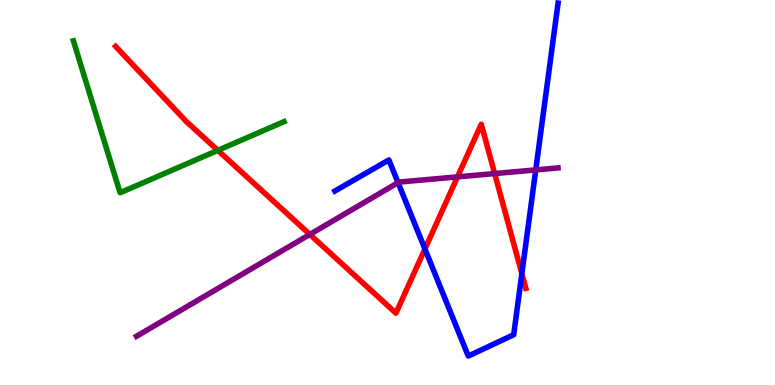[{'lines': ['blue', 'red'], 'intersections': [{'x': 5.48, 'y': 3.53}, {'x': 6.73, 'y': 2.89}]}, {'lines': ['green', 'red'], 'intersections': [{'x': 2.81, 'y': 6.09}]}, {'lines': ['purple', 'red'], 'intersections': [{'x': 4.0, 'y': 3.91}, {'x': 5.9, 'y': 5.41}, {'x': 6.38, 'y': 5.49}]}, {'lines': ['blue', 'green'], 'intersections': []}, {'lines': ['blue', 'purple'], 'intersections': [{'x': 5.14, 'y': 5.26}, {'x': 6.91, 'y': 5.59}]}, {'lines': ['green', 'purple'], 'intersections': []}]